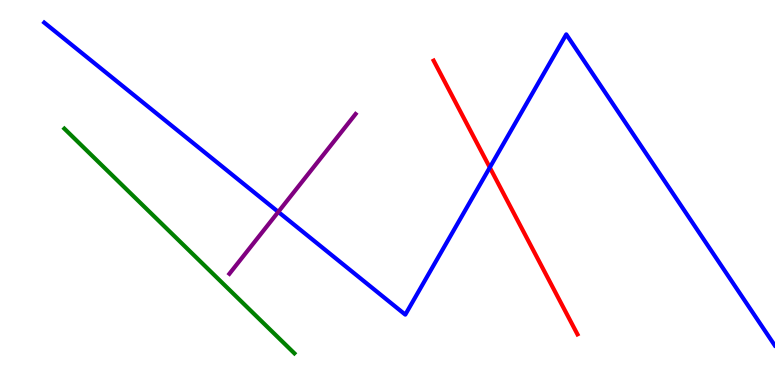[{'lines': ['blue', 'red'], 'intersections': [{'x': 6.32, 'y': 5.65}]}, {'lines': ['green', 'red'], 'intersections': []}, {'lines': ['purple', 'red'], 'intersections': []}, {'lines': ['blue', 'green'], 'intersections': []}, {'lines': ['blue', 'purple'], 'intersections': [{'x': 3.59, 'y': 4.5}]}, {'lines': ['green', 'purple'], 'intersections': []}]